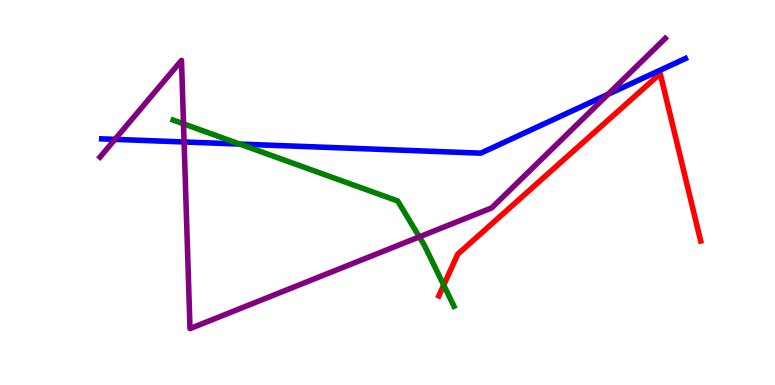[{'lines': ['blue', 'red'], 'intersections': []}, {'lines': ['green', 'red'], 'intersections': [{'x': 5.73, 'y': 2.59}]}, {'lines': ['purple', 'red'], 'intersections': []}, {'lines': ['blue', 'green'], 'intersections': [{'x': 3.09, 'y': 6.26}]}, {'lines': ['blue', 'purple'], 'intersections': [{'x': 1.48, 'y': 6.38}, {'x': 2.38, 'y': 6.31}, {'x': 7.85, 'y': 7.55}]}, {'lines': ['green', 'purple'], 'intersections': [{'x': 2.37, 'y': 6.78}, {'x': 5.41, 'y': 3.85}]}]